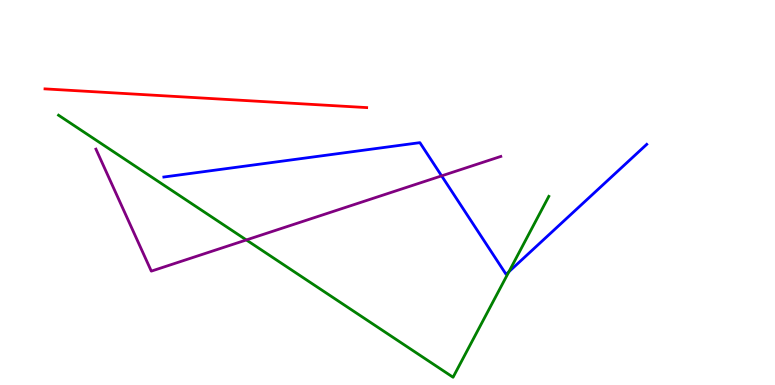[{'lines': ['blue', 'red'], 'intersections': []}, {'lines': ['green', 'red'], 'intersections': []}, {'lines': ['purple', 'red'], 'intersections': []}, {'lines': ['blue', 'green'], 'intersections': [{'x': 6.57, 'y': 2.94}]}, {'lines': ['blue', 'purple'], 'intersections': [{'x': 5.7, 'y': 5.43}]}, {'lines': ['green', 'purple'], 'intersections': [{'x': 3.18, 'y': 3.77}]}]